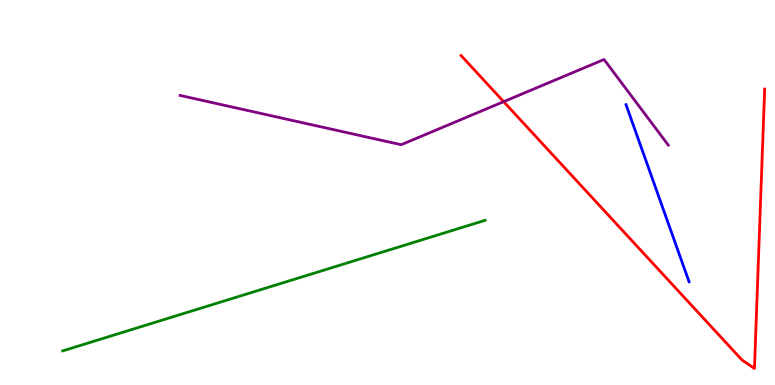[{'lines': ['blue', 'red'], 'intersections': []}, {'lines': ['green', 'red'], 'intersections': []}, {'lines': ['purple', 'red'], 'intersections': [{'x': 6.5, 'y': 7.36}]}, {'lines': ['blue', 'green'], 'intersections': []}, {'lines': ['blue', 'purple'], 'intersections': []}, {'lines': ['green', 'purple'], 'intersections': []}]